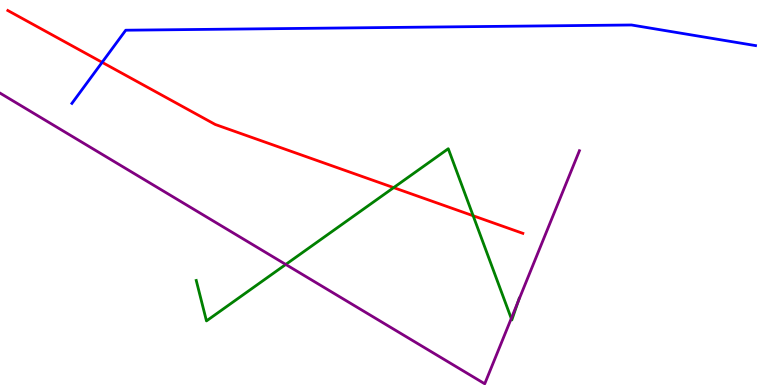[{'lines': ['blue', 'red'], 'intersections': [{'x': 1.32, 'y': 8.38}]}, {'lines': ['green', 'red'], 'intersections': [{'x': 5.08, 'y': 5.13}, {'x': 6.11, 'y': 4.4}]}, {'lines': ['purple', 'red'], 'intersections': []}, {'lines': ['blue', 'green'], 'intersections': []}, {'lines': ['blue', 'purple'], 'intersections': []}, {'lines': ['green', 'purple'], 'intersections': [{'x': 3.69, 'y': 3.13}, {'x': 6.6, 'y': 1.73}, {'x': 6.68, 'y': 2.15}]}]